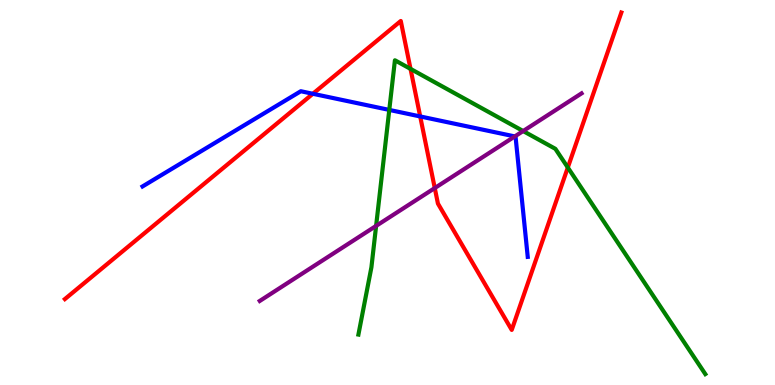[{'lines': ['blue', 'red'], 'intersections': [{'x': 4.04, 'y': 7.56}, {'x': 5.42, 'y': 6.98}]}, {'lines': ['green', 'red'], 'intersections': [{'x': 5.3, 'y': 8.21}, {'x': 7.33, 'y': 5.65}]}, {'lines': ['purple', 'red'], 'intersections': [{'x': 5.61, 'y': 5.12}]}, {'lines': ['blue', 'green'], 'intersections': [{'x': 5.02, 'y': 7.15}]}, {'lines': ['blue', 'purple'], 'intersections': [{'x': 6.64, 'y': 6.46}]}, {'lines': ['green', 'purple'], 'intersections': [{'x': 4.85, 'y': 4.13}, {'x': 6.75, 'y': 6.6}]}]